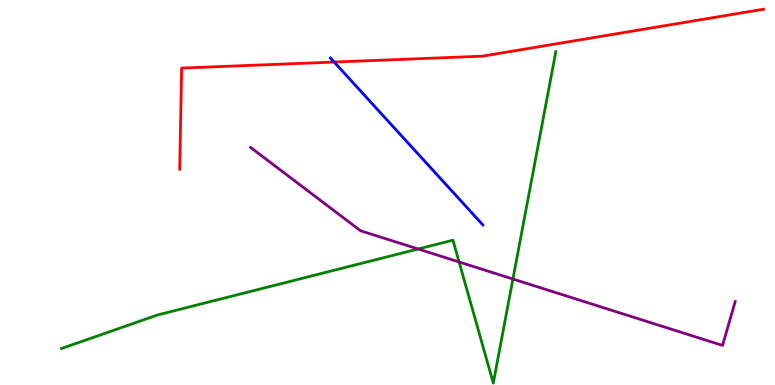[{'lines': ['blue', 'red'], 'intersections': [{'x': 4.31, 'y': 8.39}]}, {'lines': ['green', 'red'], 'intersections': []}, {'lines': ['purple', 'red'], 'intersections': []}, {'lines': ['blue', 'green'], 'intersections': []}, {'lines': ['blue', 'purple'], 'intersections': []}, {'lines': ['green', 'purple'], 'intersections': [{'x': 5.39, 'y': 3.53}, {'x': 5.92, 'y': 3.2}, {'x': 6.62, 'y': 2.75}]}]